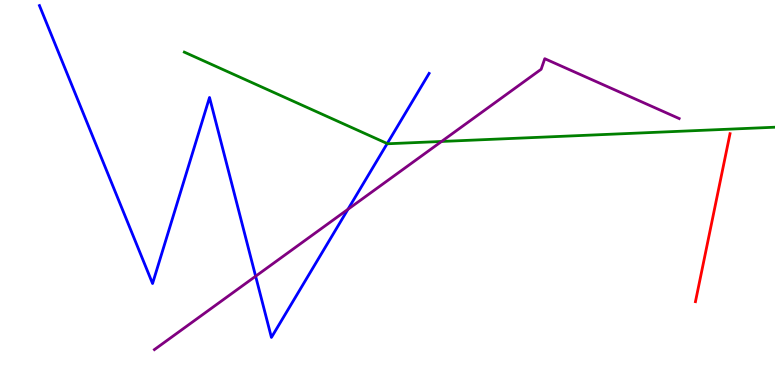[{'lines': ['blue', 'red'], 'intersections': []}, {'lines': ['green', 'red'], 'intersections': []}, {'lines': ['purple', 'red'], 'intersections': []}, {'lines': ['blue', 'green'], 'intersections': [{'x': 5.0, 'y': 6.27}]}, {'lines': ['blue', 'purple'], 'intersections': [{'x': 3.3, 'y': 2.83}, {'x': 4.49, 'y': 4.56}]}, {'lines': ['green', 'purple'], 'intersections': [{'x': 5.7, 'y': 6.33}]}]